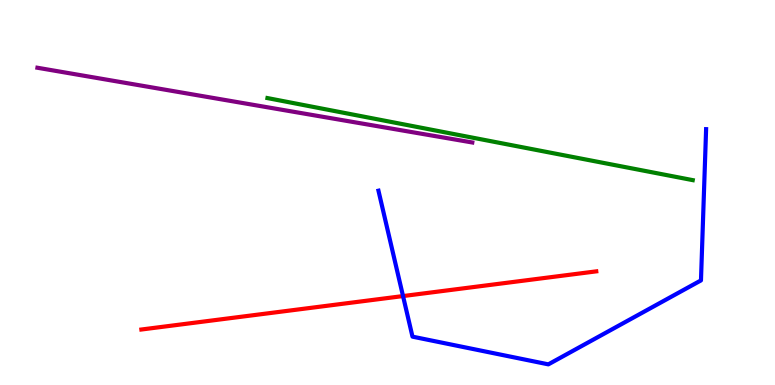[{'lines': ['blue', 'red'], 'intersections': [{'x': 5.2, 'y': 2.31}]}, {'lines': ['green', 'red'], 'intersections': []}, {'lines': ['purple', 'red'], 'intersections': []}, {'lines': ['blue', 'green'], 'intersections': []}, {'lines': ['blue', 'purple'], 'intersections': []}, {'lines': ['green', 'purple'], 'intersections': []}]